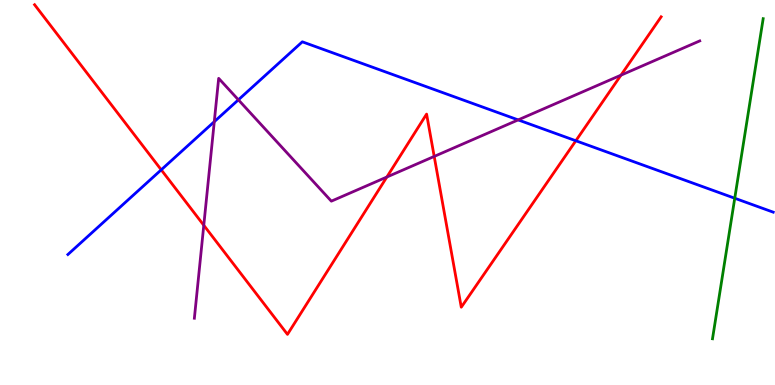[{'lines': ['blue', 'red'], 'intersections': [{'x': 2.08, 'y': 5.59}, {'x': 7.43, 'y': 6.34}]}, {'lines': ['green', 'red'], 'intersections': []}, {'lines': ['purple', 'red'], 'intersections': [{'x': 2.63, 'y': 4.15}, {'x': 4.99, 'y': 5.4}, {'x': 5.6, 'y': 5.94}, {'x': 8.01, 'y': 8.05}]}, {'lines': ['blue', 'green'], 'intersections': [{'x': 9.48, 'y': 4.85}]}, {'lines': ['blue', 'purple'], 'intersections': [{'x': 2.76, 'y': 6.84}, {'x': 3.08, 'y': 7.41}, {'x': 6.69, 'y': 6.89}]}, {'lines': ['green', 'purple'], 'intersections': []}]